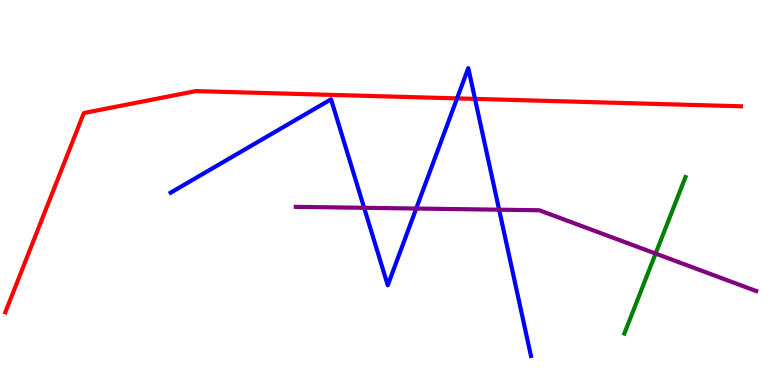[{'lines': ['blue', 'red'], 'intersections': [{'x': 5.9, 'y': 7.44}, {'x': 6.13, 'y': 7.43}]}, {'lines': ['green', 'red'], 'intersections': []}, {'lines': ['purple', 'red'], 'intersections': []}, {'lines': ['blue', 'green'], 'intersections': []}, {'lines': ['blue', 'purple'], 'intersections': [{'x': 4.7, 'y': 4.6}, {'x': 5.37, 'y': 4.58}, {'x': 6.44, 'y': 4.55}]}, {'lines': ['green', 'purple'], 'intersections': [{'x': 8.46, 'y': 3.41}]}]